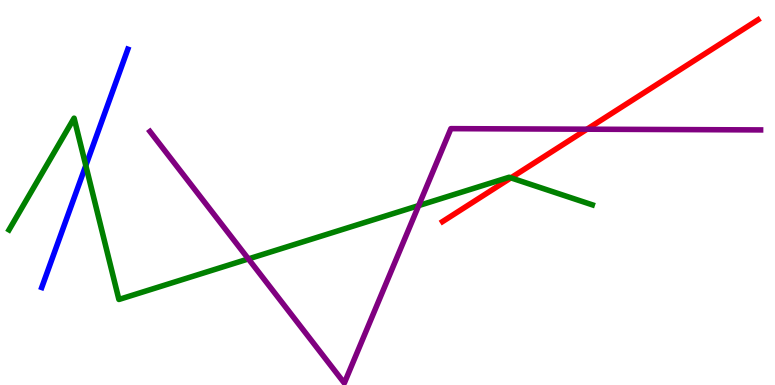[{'lines': ['blue', 'red'], 'intersections': []}, {'lines': ['green', 'red'], 'intersections': [{'x': 6.59, 'y': 5.38}]}, {'lines': ['purple', 'red'], 'intersections': [{'x': 7.57, 'y': 6.64}]}, {'lines': ['blue', 'green'], 'intersections': [{'x': 1.11, 'y': 5.7}]}, {'lines': ['blue', 'purple'], 'intersections': []}, {'lines': ['green', 'purple'], 'intersections': [{'x': 3.21, 'y': 3.27}, {'x': 5.4, 'y': 4.66}]}]